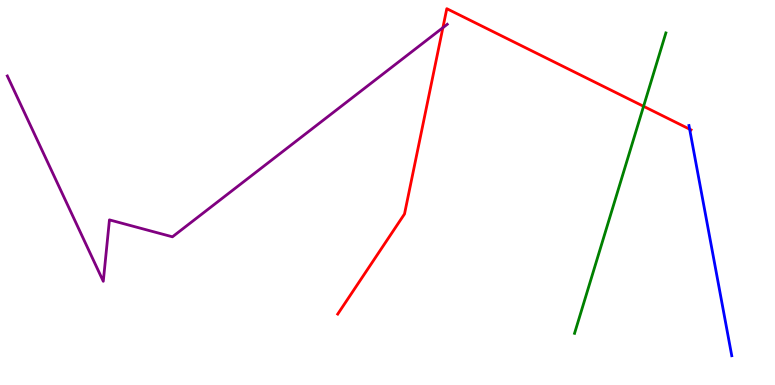[{'lines': ['blue', 'red'], 'intersections': [{'x': 8.9, 'y': 6.64}]}, {'lines': ['green', 'red'], 'intersections': [{'x': 8.3, 'y': 7.24}]}, {'lines': ['purple', 'red'], 'intersections': [{'x': 5.71, 'y': 9.28}]}, {'lines': ['blue', 'green'], 'intersections': []}, {'lines': ['blue', 'purple'], 'intersections': []}, {'lines': ['green', 'purple'], 'intersections': []}]